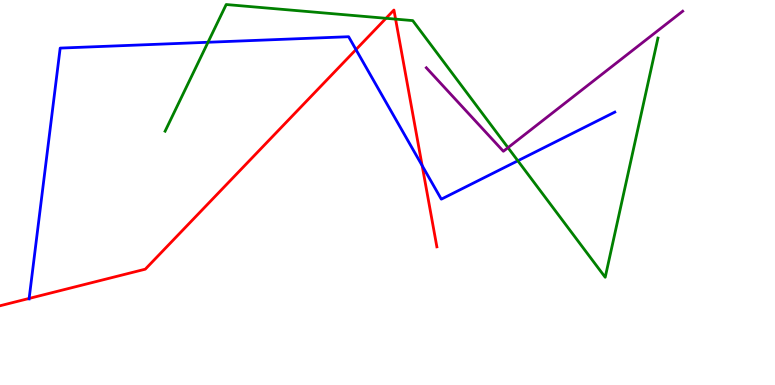[{'lines': ['blue', 'red'], 'intersections': [{'x': 0.376, 'y': 2.25}, {'x': 4.59, 'y': 8.71}, {'x': 5.45, 'y': 5.7}]}, {'lines': ['green', 'red'], 'intersections': [{'x': 4.98, 'y': 9.52}, {'x': 5.1, 'y': 9.5}]}, {'lines': ['purple', 'red'], 'intersections': []}, {'lines': ['blue', 'green'], 'intersections': [{'x': 2.68, 'y': 8.9}, {'x': 6.68, 'y': 5.82}]}, {'lines': ['blue', 'purple'], 'intersections': []}, {'lines': ['green', 'purple'], 'intersections': [{'x': 6.55, 'y': 6.16}]}]